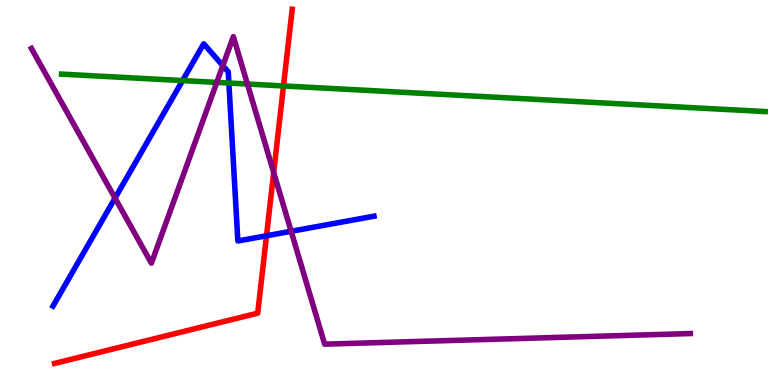[{'lines': ['blue', 'red'], 'intersections': [{'x': 3.44, 'y': 3.88}]}, {'lines': ['green', 'red'], 'intersections': [{'x': 3.66, 'y': 7.77}]}, {'lines': ['purple', 'red'], 'intersections': [{'x': 3.53, 'y': 5.52}]}, {'lines': ['blue', 'green'], 'intersections': [{'x': 2.36, 'y': 7.91}, {'x': 2.95, 'y': 7.84}]}, {'lines': ['blue', 'purple'], 'intersections': [{'x': 1.48, 'y': 4.85}, {'x': 2.88, 'y': 8.29}, {'x': 3.76, 'y': 3.99}]}, {'lines': ['green', 'purple'], 'intersections': [{'x': 2.8, 'y': 7.86}, {'x': 3.19, 'y': 7.82}]}]